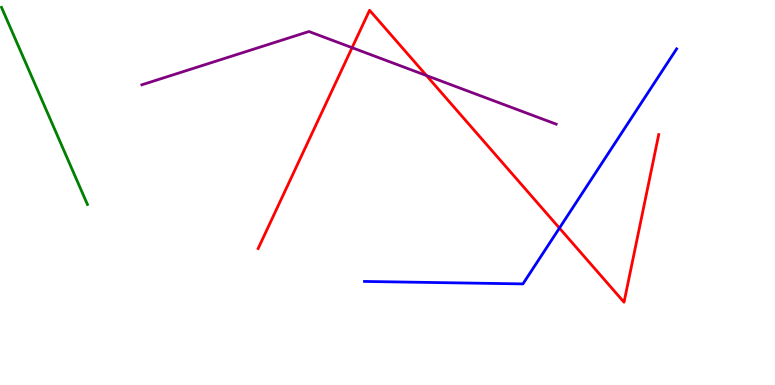[{'lines': ['blue', 'red'], 'intersections': [{'x': 7.22, 'y': 4.08}]}, {'lines': ['green', 'red'], 'intersections': []}, {'lines': ['purple', 'red'], 'intersections': [{'x': 4.54, 'y': 8.76}, {'x': 5.5, 'y': 8.04}]}, {'lines': ['blue', 'green'], 'intersections': []}, {'lines': ['blue', 'purple'], 'intersections': []}, {'lines': ['green', 'purple'], 'intersections': []}]